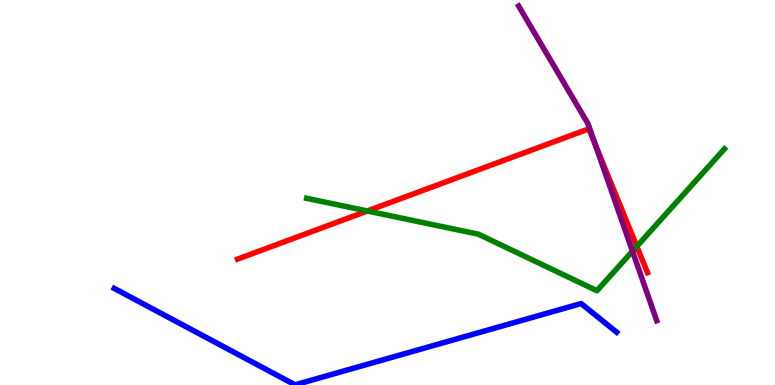[{'lines': ['blue', 'red'], 'intersections': []}, {'lines': ['green', 'red'], 'intersections': [{'x': 4.74, 'y': 4.52}, {'x': 8.22, 'y': 3.6}]}, {'lines': ['purple', 'red'], 'intersections': [{'x': 7.68, 'y': 6.24}]}, {'lines': ['blue', 'green'], 'intersections': []}, {'lines': ['blue', 'purple'], 'intersections': []}, {'lines': ['green', 'purple'], 'intersections': [{'x': 8.16, 'y': 3.48}]}]